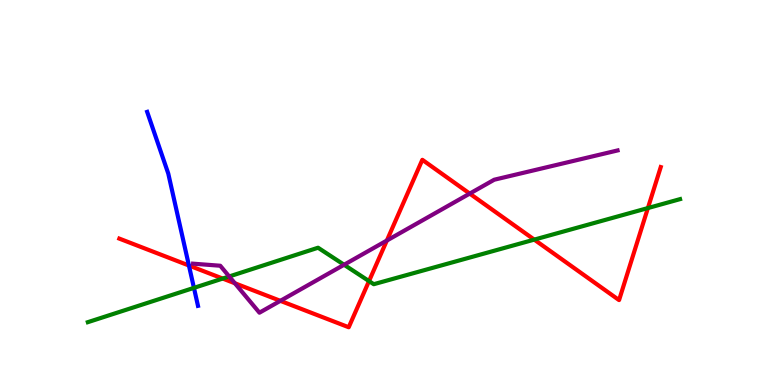[{'lines': ['blue', 'red'], 'intersections': [{'x': 2.44, 'y': 3.1}]}, {'lines': ['green', 'red'], 'intersections': [{'x': 2.87, 'y': 2.76}, {'x': 4.76, 'y': 2.7}, {'x': 6.89, 'y': 3.78}, {'x': 8.36, 'y': 4.6}]}, {'lines': ['purple', 'red'], 'intersections': [{'x': 3.03, 'y': 2.64}, {'x': 3.62, 'y': 2.19}, {'x': 4.99, 'y': 3.75}, {'x': 6.06, 'y': 4.97}]}, {'lines': ['blue', 'green'], 'intersections': [{'x': 2.5, 'y': 2.52}]}, {'lines': ['blue', 'purple'], 'intersections': []}, {'lines': ['green', 'purple'], 'intersections': [{'x': 2.96, 'y': 2.82}, {'x': 4.44, 'y': 3.12}]}]